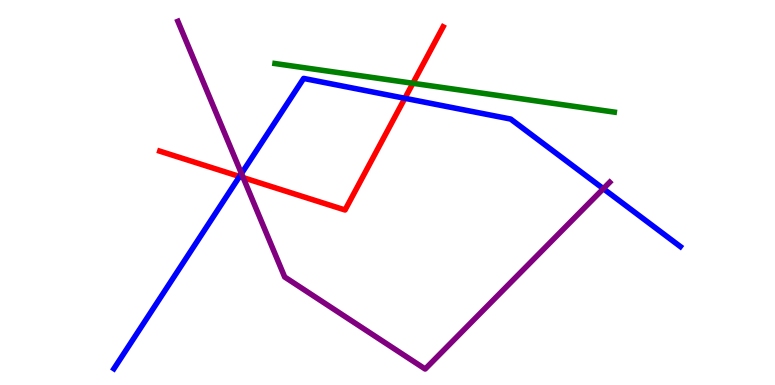[{'lines': ['blue', 'red'], 'intersections': [{'x': 3.09, 'y': 5.42}, {'x': 5.22, 'y': 7.45}]}, {'lines': ['green', 'red'], 'intersections': [{'x': 5.33, 'y': 7.84}]}, {'lines': ['purple', 'red'], 'intersections': [{'x': 3.14, 'y': 5.39}]}, {'lines': ['blue', 'green'], 'intersections': []}, {'lines': ['blue', 'purple'], 'intersections': [{'x': 3.12, 'y': 5.49}, {'x': 7.78, 'y': 5.1}]}, {'lines': ['green', 'purple'], 'intersections': []}]